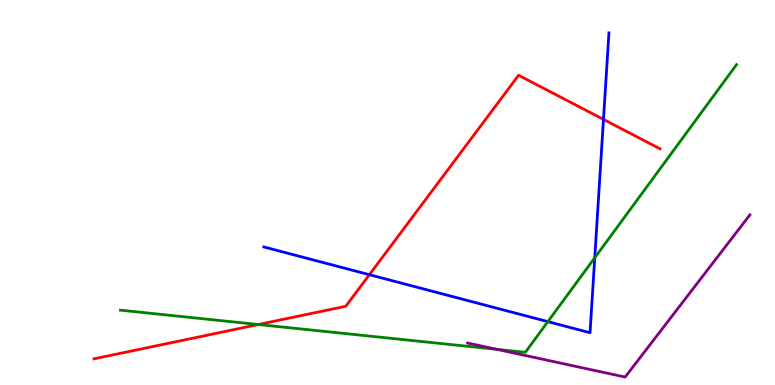[{'lines': ['blue', 'red'], 'intersections': [{'x': 4.77, 'y': 2.86}, {'x': 7.79, 'y': 6.9}]}, {'lines': ['green', 'red'], 'intersections': [{'x': 3.33, 'y': 1.57}]}, {'lines': ['purple', 'red'], 'intersections': []}, {'lines': ['blue', 'green'], 'intersections': [{'x': 7.07, 'y': 1.65}, {'x': 7.67, 'y': 3.3}]}, {'lines': ['blue', 'purple'], 'intersections': []}, {'lines': ['green', 'purple'], 'intersections': [{'x': 6.41, 'y': 0.926}]}]